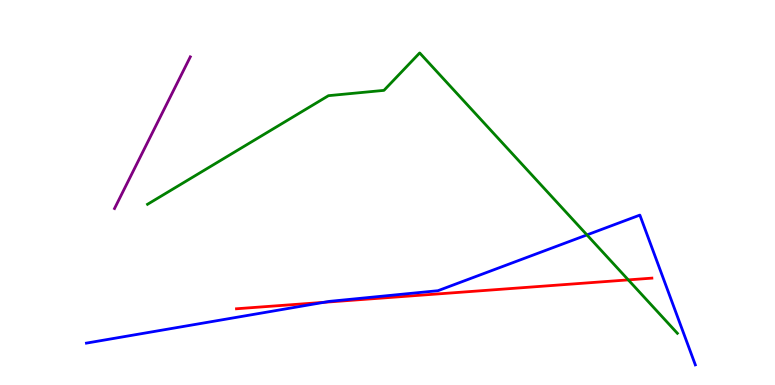[{'lines': ['blue', 'red'], 'intersections': [{'x': 4.18, 'y': 2.15}]}, {'lines': ['green', 'red'], 'intersections': [{'x': 8.11, 'y': 2.73}]}, {'lines': ['purple', 'red'], 'intersections': []}, {'lines': ['blue', 'green'], 'intersections': [{'x': 7.57, 'y': 3.9}]}, {'lines': ['blue', 'purple'], 'intersections': []}, {'lines': ['green', 'purple'], 'intersections': []}]